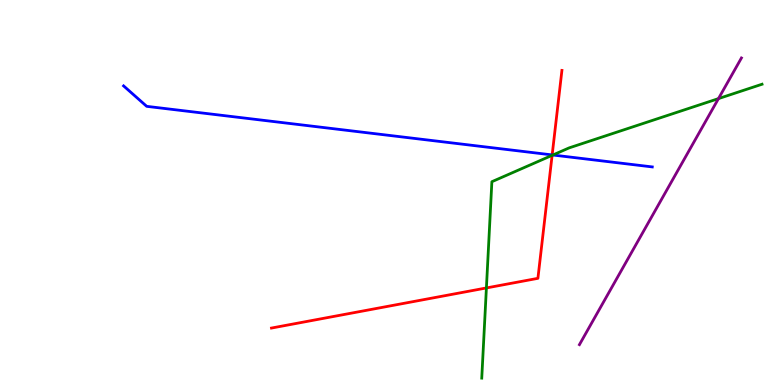[{'lines': ['blue', 'red'], 'intersections': [{'x': 7.12, 'y': 5.98}]}, {'lines': ['green', 'red'], 'intersections': [{'x': 6.28, 'y': 2.52}, {'x': 7.12, 'y': 5.97}]}, {'lines': ['purple', 'red'], 'intersections': []}, {'lines': ['blue', 'green'], 'intersections': [{'x': 7.13, 'y': 5.97}]}, {'lines': ['blue', 'purple'], 'intersections': []}, {'lines': ['green', 'purple'], 'intersections': [{'x': 9.27, 'y': 7.44}]}]